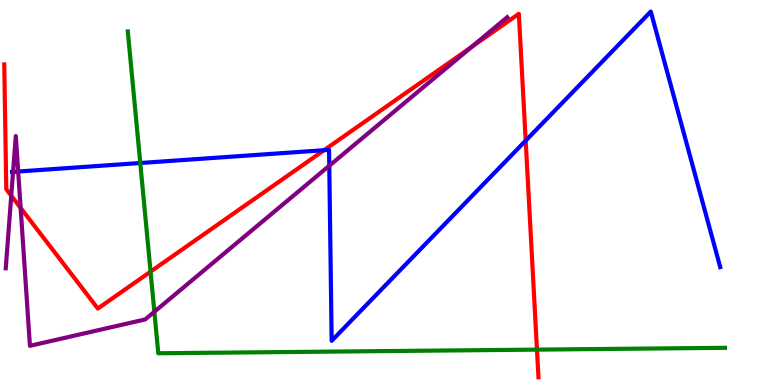[{'lines': ['blue', 'red'], 'intersections': [{'x': 4.18, 'y': 6.1}, {'x': 6.78, 'y': 6.35}]}, {'lines': ['green', 'red'], 'intersections': [{'x': 1.94, 'y': 2.94}, {'x': 6.93, 'y': 0.919}]}, {'lines': ['purple', 'red'], 'intersections': [{'x': 0.145, 'y': 4.92}, {'x': 0.266, 'y': 4.6}, {'x': 6.09, 'y': 8.78}]}, {'lines': ['blue', 'green'], 'intersections': [{'x': 1.81, 'y': 5.77}]}, {'lines': ['blue', 'purple'], 'intersections': [{'x': 0.169, 'y': 5.54}, {'x': 0.235, 'y': 5.55}, {'x': 4.25, 'y': 5.7}]}, {'lines': ['green', 'purple'], 'intersections': [{'x': 1.99, 'y': 1.9}]}]